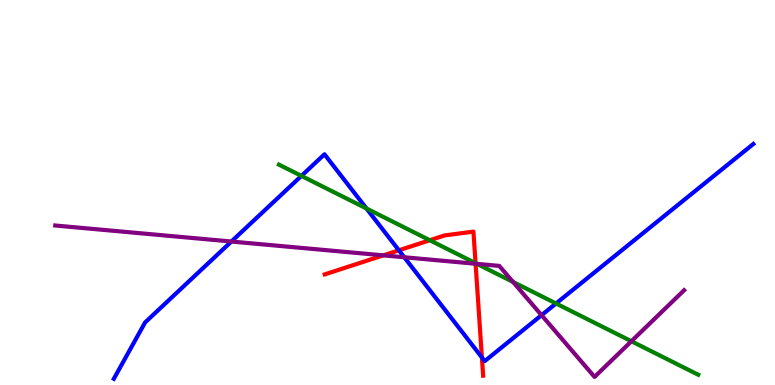[{'lines': ['blue', 'red'], 'intersections': [{'x': 5.15, 'y': 3.5}, {'x': 6.22, 'y': 0.715}]}, {'lines': ['green', 'red'], 'intersections': [{'x': 5.55, 'y': 3.76}, {'x': 6.14, 'y': 3.16}]}, {'lines': ['purple', 'red'], 'intersections': [{'x': 4.95, 'y': 3.37}, {'x': 6.14, 'y': 3.15}]}, {'lines': ['blue', 'green'], 'intersections': [{'x': 3.89, 'y': 5.43}, {'x': 4.73, 'y': 4.58}, {'x': 7.17, 'y': 2.12}]}, {'lines': ['blue', 'purple'], 'intersections': [{'x': 2.99, 'y': 3.73}, {'x': 5.22, 'y': 3.32}, {'x': 6.99, 'y': 1.81}]}, {'lines': ['green', 'purple'], 'intersections': [{'x': 6.15, 'y': 3.15}, {'x': 6.62, 'y': 2.68}, {'x': 8.15, 'y': 1.14}]}]